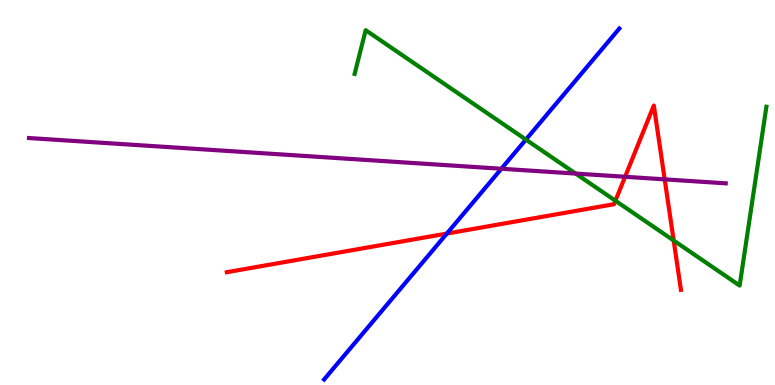[{'lines': ['blue', 'red'], 'intersections': [{'x': 5.77, 'y': 3.93}]}, {'lines': ['green', 'red'], 'intersections': [{'x': 7.94, 'y': 4.79}, {'x': 8.69, 'y': 3.75}]}, {'lines': ['purple', 'red'], 'intersections': [{'x': 8.07, 'y': 5.41}, {'x': 8.58, 'y': 5.34}]}, {'lines': ['blue', 'green'], 'intersections': [{'x': 6.79, 'y': 6.37}]}, {'lines': ['blue', 'purple'], 'intersections': [{'x': 6.47, 'y': 5.62}]}, {'lines': ['green', 'purple'], 'intersections': [{'x': 7.43, 'y': 5.49}]}]